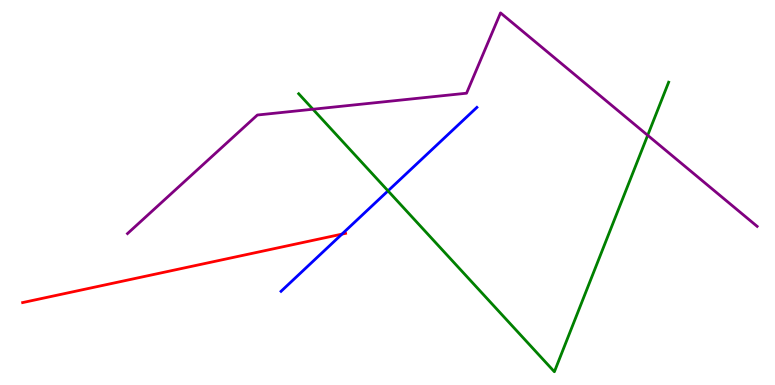[{'lines': ['blue', 'red'], 'intersections': [{'x': 4.41, 'y': 3.92}]}, {'lines': ['green', 'red'], 'intersections': []}, {'lines': ['purple', 'red'], 'intersections': []}, {'lines': ['blue', 'green'], 'intersections': [{'x': 5.01, 'y': 5.04}]}, {'lines': ['blue', 'purple'], 'intersections': []}, {'lines': ['green', 'purple'], 'intersections': [{'x': 4.04, 'y': 7.16}, {'x': 8.36, 'y': 6.49}]}]